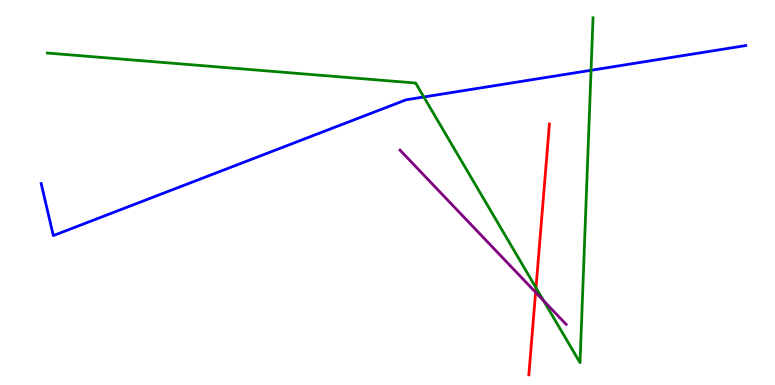[{'lines': ['blue', 'red'], 'intersections': []}, {'lines': ['green', 'red'], 'intersections': [{'x': 6.92, 'y': 2.53}]}, {'lines': ['purple', 'red'], 'intersections': [{'x': 6.91, 'y': 2.41}]}, {'lines': ['blue', 'green'], 'intersections': [{'x': 5.47, 'y': 7.48}, {'x': 7.63, 'y': 8.17}]}, {'lines': ['blue', 'purple'], 'intersections': []}, {'lines': ['green', 'purple'], 'intersections': [{'x': 7.01, 'y': 2.19}]}]